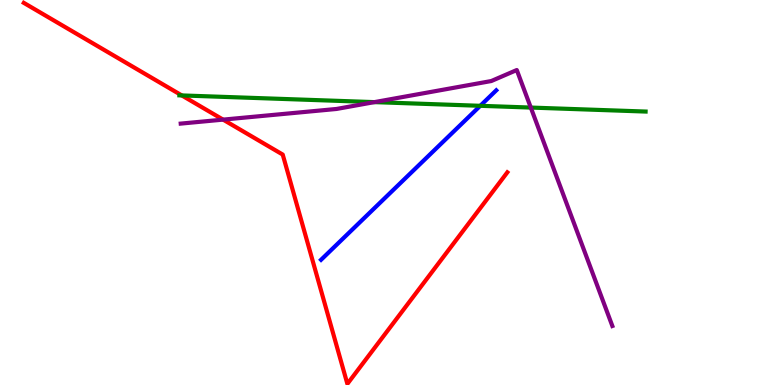[{'lines': ['blue', 'red'], 'intersections': []}, {'lines': ['green', 'red'], 'intersections': [{'x': 2.35, 'y': 7.52}]}, {'lines': ['purple', 'red'], 'intersections': [{'x': 2.88, 'y': 6.89}]}, {'lines': ['blue', 'green'], 'intersections': [{'x': 6.2, 'y': 7.25}]}, {'lines': ['blue', 'purple'], 'intersections': []}, {'lines': ['green', 'purple'], 'intersections': [{'x': 4.83, 'y': 7.35}, {'x': 6.85, 'y': 7.21}]}]